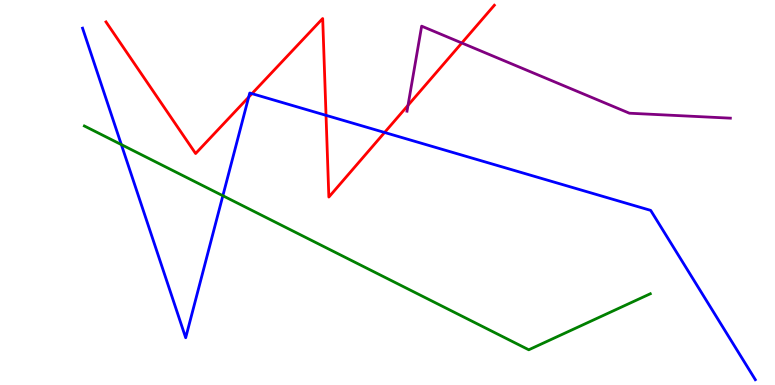[{'lines': ['blue', 'red'], 'intersections': [{'x': 3.21, 'y': 7.48}, {'x': 3.25, 'y': 7.57}, {'x': 4.21, 'y': 7.0}, {'x': 4.96, 'y': 6.56}]}, {'lines': ['green', 'red'], 'intersections': []}, {'lines': ['purple', 'red'], 'intersections': [{'x': 5.26, 'y': 7.26}, {'x': 5.96, 'y': 8.88}]}, {'lines': ['blue', 'green'], 'intersections': [{'x': 1.57, 'y': 6.24}, {'x': 2.88, 'y': 4.92}]}, {'lines': ['blue', 'purple'], 'intersections': []}, {'lines': ['green', 'purple'], 'intersections': []}]